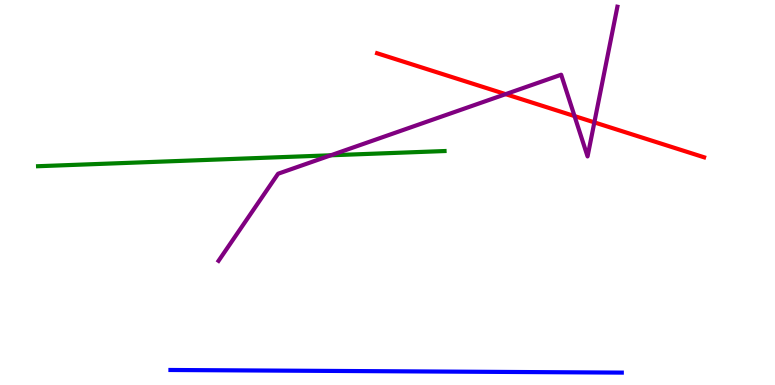[{'lines': ['blue', 'red'], 'intersections': []}, {'lines': ['green', 'red'], 'intersections': []}, {'lines': ['purple', 'red'], 'intersections': [{'x': 6.52, 'y': 7.55}, {'x': 7.41, 'y': 6.99}, {'x': 7.67, 'y': 6.82}]}, {'lines': ['blue', 'green'], 'intersections': []}, {'lines': ['blue', 'purple'], 'intersections': []}, {'lines': ['green', 'purple'], 'intersections': [{'x': 4.27, 'y': 5.97}]}]